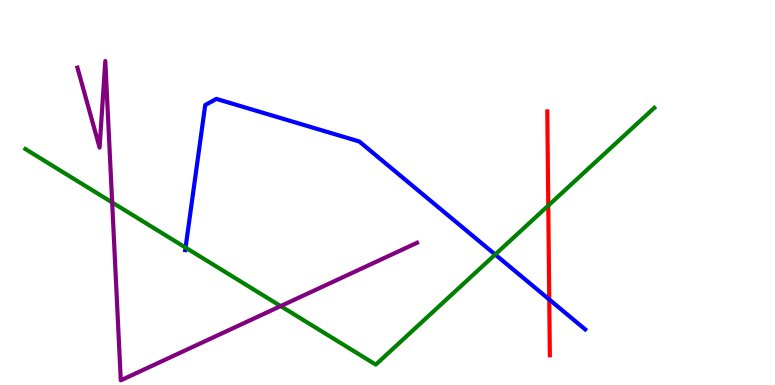[{'lines': ['blue', 'red'], 'intersections': [{'x': 7.09, 'y': 2.22}]}, {'lines': ['green', 'red'], 'intersections': [{'x': 7.07, 'y': 4.66}]}, {'lines': ['purple', 'red'], 'intersections': []}, {'lines': ['blue', 'green'], 'intersections': [{'x': 2.39, 'y': 3.57}, {'x': 6.39, 'y': 3.39}]}, {'lines': ['blue', 'purple'], 'intersections': []}, {'lines': ['green', 'purple'], 'intersections': [{'x': 1.45, 'y': 4.74}, {'x': 3.62, 'y': 2.05}]}]